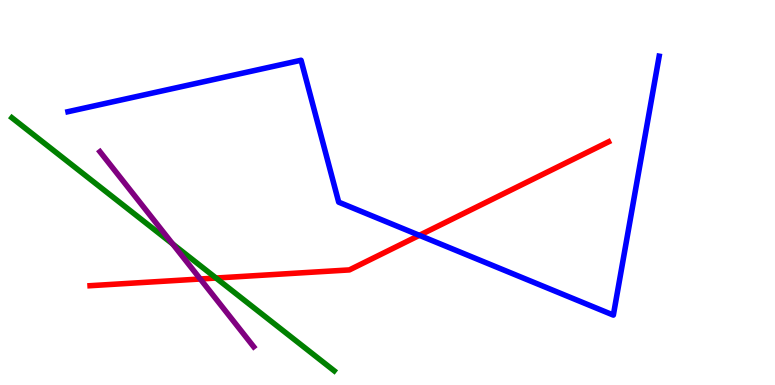[{'lines': ['blue', 'red'], 'intersections': [{'x': 5.41, 'y': 3.89}]}, {'lines': ['green', 'red'], 'intersections': [{'x': 2.79, 'y': 2.78}]}, {'lines': ['purple', 'red'], 'intersections': [{'x': 2.58, 'y': 2.75}]}, {'lines': ['blue', 'green'], 'intersections': []}, {'lines': ['blue', 'purple'], 'intersections': []}, {'lines': ['green', 'purple'], 'intersections': [{'x': 2.23, 'y': 3.66}]}]